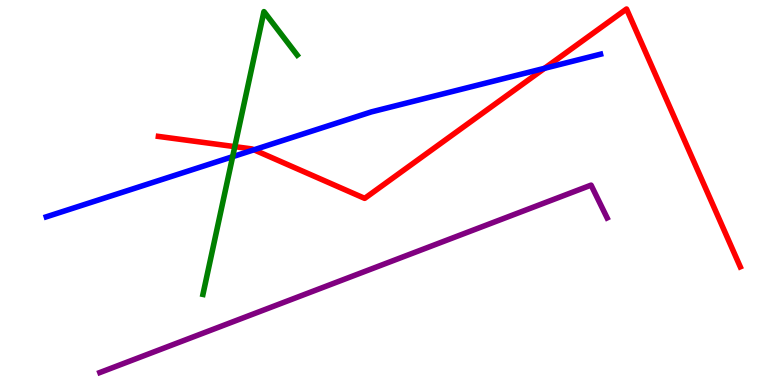[{'lines': ['blue', 'red'], 'intersections': [{'x': 3.28, 'y': 6.11}, {'x': 7.03, 'y': 8.23}]}, {'lines': ['green', 'red'], 'intersections': [{'x': 3.03, 'y': 6.19}]}, {'lines': ['purple', 'red'], 'intersections': []}, {'lines': ['blue', 'green'], 'intersections': [{'x': 3.0, 'y': 5.93}]}, {'lines': ['blue', 'purple'], 'intersections': []}, {'lines': ['green', 'purple'], 'intersections': []}]